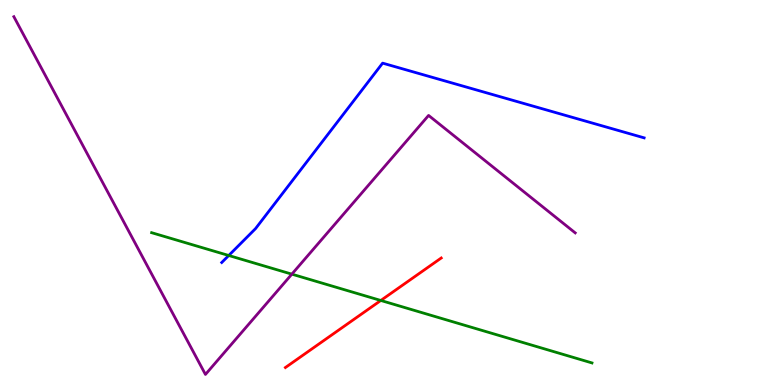[{'lines': ['blue', 'red'], 'intersections': []}, {'lines': ['green', 'red'], 'intersections': [{'x': 4.91, 'y': 2.2}]}, {'lines': ['purple', 'red'], 'intersections': []}, {'lines': ['blue', 'green'], 'intersections': [{'x': 2.95, 'y': 3.36}]}, {'lines': ['blue', 'purple'], 'intersections': []}, {'lines': ['green', 'purple'], 'intersections': [{'x': 3.77, 'y': 2.88}]}]